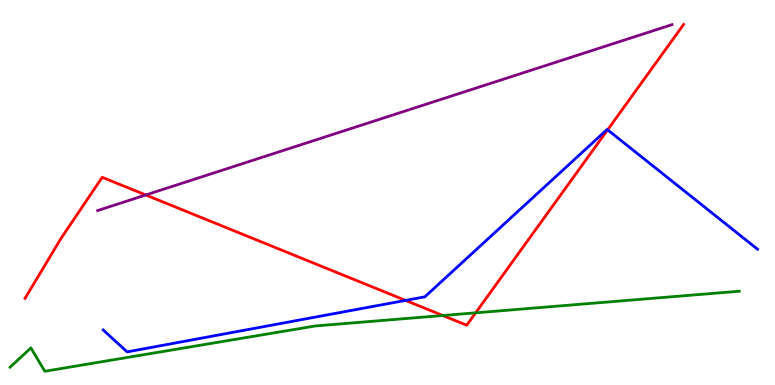[{'lines': ['blue', 'red'], 'intersections': [{'x': 5.23, 'y': 2.2}, {'x': 7.84, 'y': 6.63}]}, {'lines': ['green', 'red'], 'intersections': [{'x': 5.71, 'y': 1.8}, {'x': 6.14, 'y': 1.87}]}, {'lines': ['purple', 'red'], 'intersections': [{'x': 1.88, 'y': 4.94}]}, {'lines': ['blue', 'green'], 'intersections': []}, {'lines': ['blue', 'purple'], 'intersections': []}, {'lines': ['green', 'purple'], 'intersections': []}]